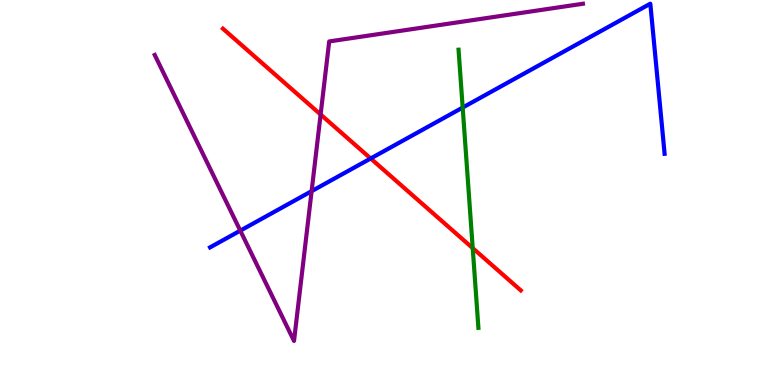[{'lines': ['blue', 'red'], 'intersections': [{'x': 4.78, 'y': 5.88}]}, {'lines': ['green', 'red'], 'intersections': [{'x': 6.1, 'y': 3.55}]}, {'lines': ['purple', 'red'], 'intersections': [{'x': 4.14, 'y': 7.03}]}, {'lines': ['blue', 'green'], 'intersections': [{'x': 5.97, 'y': 7.21}]}, {'lines': ['blue', 'purple'], 'intersections': [{'x': 3.1, 'y': 4.01}, {'x': 4.02, 'y': 5.03}]}, {'lines': ['green', 'purple'], 'intersections': []}]